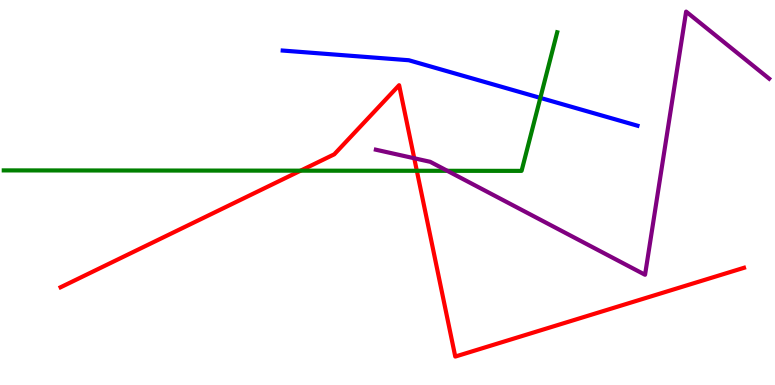[{'lines': ['blue', 'red'], 'intersections': []}, {'lines': ['green', 'red'], 'intersections': [{'x': 3.88, 'y': 5.57}, {'x': 5.38, 'y': 5.56}]}, {'lines': ['purple', 'red'], 'intersections': [{'x': 5.35, 'y': 5.89}]}, {'lines': ['blue', 'green'], 'intersections': [{'x': 6.97, 'y': 7.46}]}, {'lines': ['blue', 'purple'], 'intersections': []}, {'lines': ['green', 'purple'], 'intersections': [{'x': 5.77, 'y': 5.56}]}]